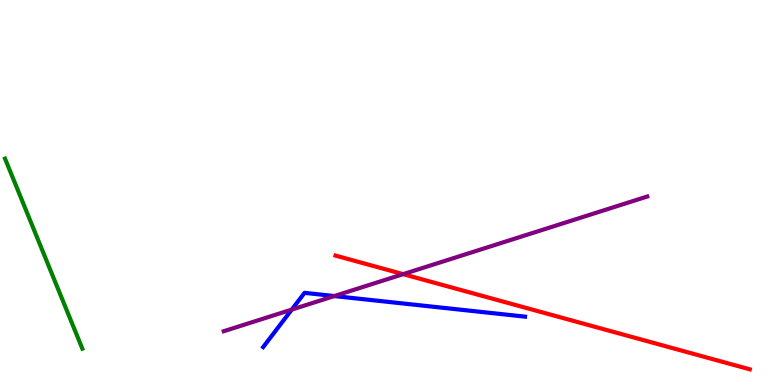[{'lines': ['blue', 'red'], 'intersections': []}, {'lines': ['green', 'red'], 'intersections': []}, {'lines': ['purple', 'red'], 'intersections': [{'x': 5.2, 'y': 2.88}]}, {'lines': ['blue', 'green'], 'intersections': []}, {'lines': ['blue', 'purple'], 'intersections': [{'x': 3.76, 'y': 1.96}, {'x': 4.31, 'y': 2.31}]}, {'lines': ['green', 'purple'], 'intersections': []}]